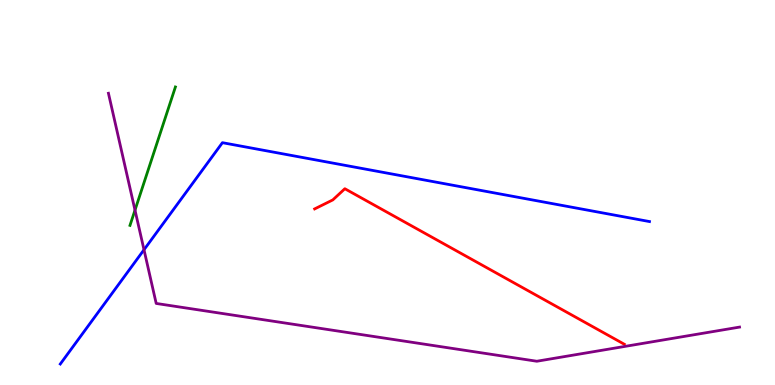[{'lines': ['blue', 'red'], 'intersections': []}, {'lines': ['green', 'red'], 'intersections': []}, {'lines': ['purple', 'red'], 'intersections': []}, {'lines': ['blue', 'green'], 'intersections': []}, {'lines': ['blue', 'purple'], 'intersections': [{'x': 1.86, 'y': 3.51}]}, {'lines': ['green', 'purple'], 'intersections': [{'x': 1.74, 'y': 4.54}]}]